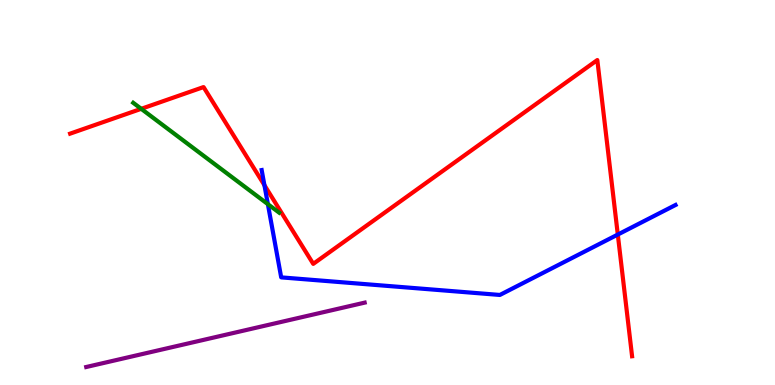[{'lines': ['blue', 'red'], 'intersections': [{'x': 3.41, 'y': 5.19}, {'x': 7.97, 'y': 3.91}]}, {'lines': ['green', 'red'], 'intersections': [{'x': 1.82, 'y': 7.17}]}, {'lines': ['purple', 'red'], 'intersections': []}, {'lines': ['blue', 'green'], 'intersections': [{'x': 3.46, 'y': 4.7}]}, {'lines': ['blue', 'purple'], 'intersections': []}, {'lines': ['green', 'purple'], 'intersections': []}]